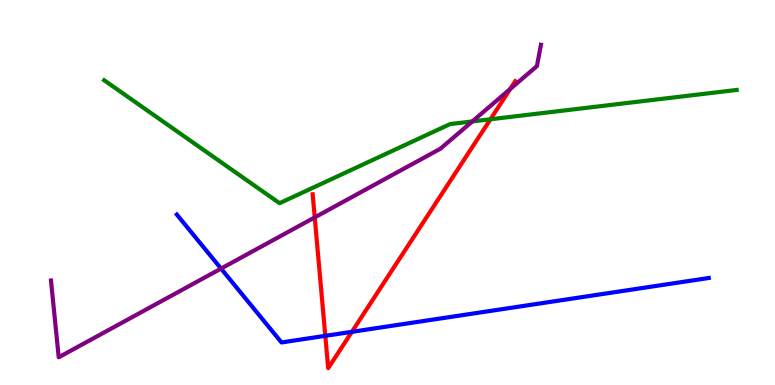[{'lines': ['blue', 'red'], 'intersections': [{'x': 4.2, 'y': 1.28}, {'x': 4.54, 'y': 1.38}]}, {'lines': ['green', 'red'], 'intersections': [{'x': 6.33, 'y': 6.9}]}, {'lines': ['purple', 'red'], 'intersections': [{'x': 4.06, 'y': 4.35}, {'x': 6.58, 'y': 7.69}]}, {'lines': ['blue', 'green'], 'intersections': []}, {'lines': ['blue', 'purple'], 'intersections': [{'x': 2.85, 'y': 3.02}]}, {'lines': ['green', 'purple'], 'intersections': [{'x': 6.09, 'y': 6.85}]}]